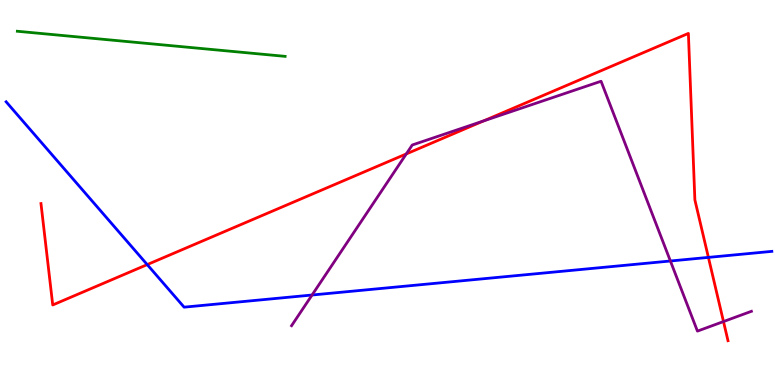[{'lines': ['blue', 'red'], 'intersections': [{'x': 1.9, 'y': 3.13}, {'x': 9.14, 'y': 3.31}]}, {'lines': ['green', 'red'], 'intersections': []}, {'lines': ['purple', 'red'], 'intersections': [{'x': 5.24, 'y': 6.0}, {'x': 6.24, 'y': 6.86}, {'x': 9.34, 'y': 1.65}]}, {'lines': ['blue', 'green'], 'intersections': []}, {'lines': ['blue', 'purple'], 'intersections': [{'x': 4.03, 'y': 2.34}, {'x': 8.65, 'y': 3.22}]}, {'lines': ['green', 'purple'], 'intersections': []}]